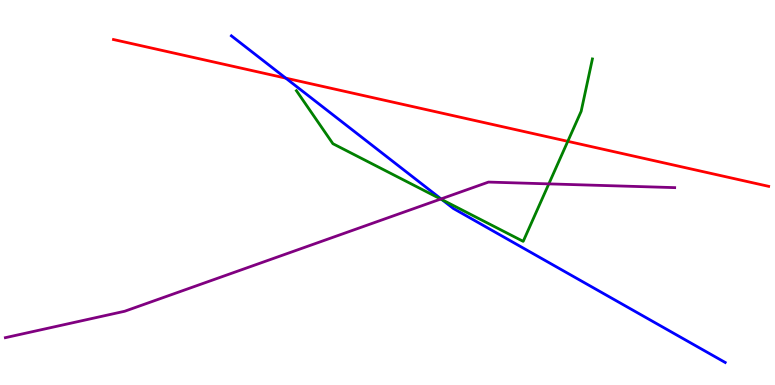[{'lines': ['blue', 'red'], 'intersections': [{'x': 3.69, 'y': 7.97}]}, {'lines': ['green', 'red'], 'intersections': [{'x': 7.33, 'y': 6.33}]}, {'lines': ['purple', 'red'], 'intersections': []}, {'lines': ['blue', 'green'], 'intersections': [{'x': 5.71, 'y': 4.81}]}, {'lines': ['blue', 'purple'], 'intersections': [{'x': 5.69, 'y': 4.83}]}, {'lines': ['green', 'purple'], 'intersections': [{'x': 5.69, 'y': 4.83}, {'x': 7.08, 'y': 5.22}]}]